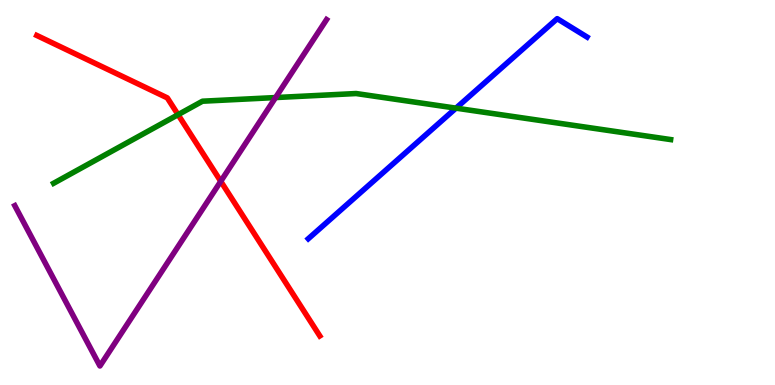[{'lines': ['blue', 'red'], 'intersections': []}, {'lines': ['green', 'red'], 'intersections': [{'x': 2.3, 'y': 7.02}]}, {'lines': ['purple', 'red'], 'intersections': [{'x': 2.85, 'y': 5.29}]}, {'lines': ['blue', 'green'], 'intersections': [{'x': 5.88, 'y': 7.19}]}, {'lines': ['blue', 'purple'], 'intersections': []}, {'lines': ['green', 'purple'], 'intersections': [{'x': 3.56, 'y': 7.47}]}]